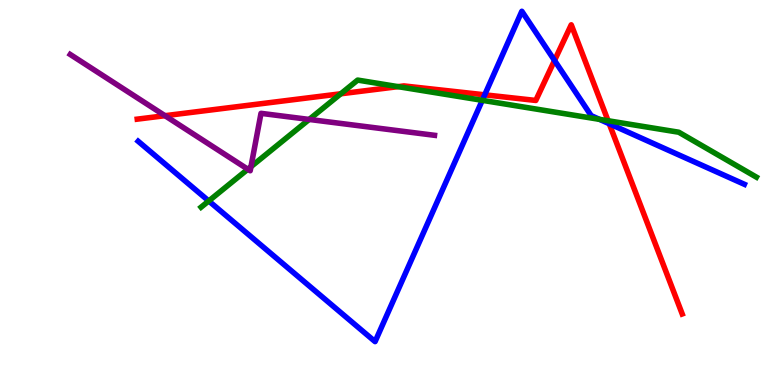[{'lines': ['blue', 'red'], 'intersections': [{'x': 6.25, 'y': 7.54}, {'x': 7.16, 'y': 8.43}, {'x': 7.86, 'y': 6.79}]}, {'lines': ['green', 'red'], 'intersections': [{'x': 4.4, 'y': 7.56}, {'x': 5.14, 'y': 7.75}, {'x': 7.85, 'y': 6.86}]}, {'lines': ['purple', 'red'], 'intersections': [{'x': 2.13, 'y': 6.99}]}, {'lines': ['blue', 'green'], 'intersections': [{'x': 2.69, 'y': 4.78}, {'x': 6.22, 'y': 7.39}, {'x': 7.74, 'y': 6.9}]}, {'lines': ['blue', 'purple'], 'intersections': []}, {'lines': ['green', 'purple'], 'intersections': [{'x': 3.2, 'y': 5.6}, {'x': 3.24, 'y': 5.67}, {'x': 3.99, 'y': 6.9}]}]